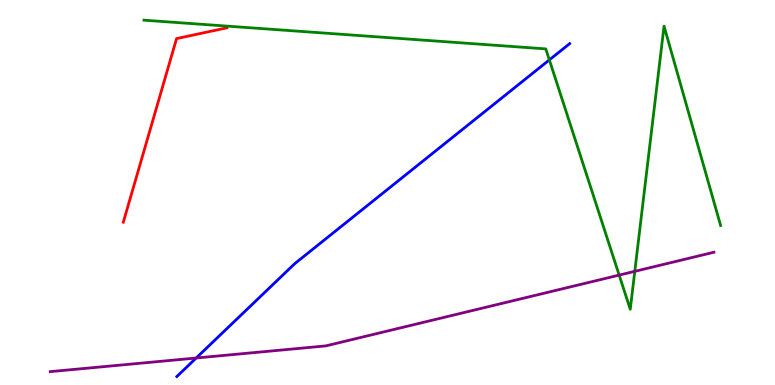[{'lines': ['blue', 'red'], 'intersections': []}, {'lines': ['green', 'red'], 'intersections': []}, {'lines': ['purple', 'red'], 'intersections': []}, {'lines': ['blue', 'green'], 'intersections': [{'x': 7.09, 'y': 8.44}]}, {'lines': ['blue', 'purple'], 'intersections': [{'x': 2.53, 'y': 0.701}]}, {'lines': ['green', 'purple'], 'intersections': [{'x': 7.99, 'y': 2.85}, {'x': 8.19, 'y': 2.95}]}]